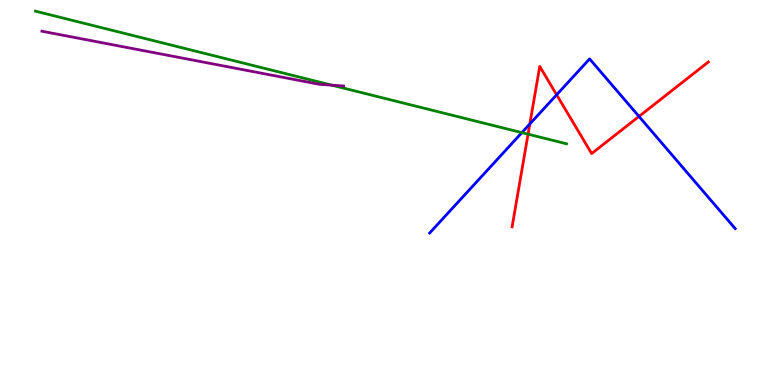[{'lines': ['blue', 'red'], 'intersections': [{'x': 6.84, 'y': 6.78}, {'x': 7.18, 'y': 7.54}, {'x': 8.24, 'y': 6.98}]}, {'lines': ['green', 'red'], 'intersections': [{'x': 6.81, 'y': 6.51}]}, {'lines': ['purple', 'red'], 'intersections': []}, {'lines': ['blue', 'green'], 'intersections': [{'x': 6.73, 'y': 6.56}]}, {'lines': ['blue', 'purple'], 'intersections': []}, {'lines': ['green', 'purple'], 'intersections': [{'x': 4.28, 'y': 7.79}]}]